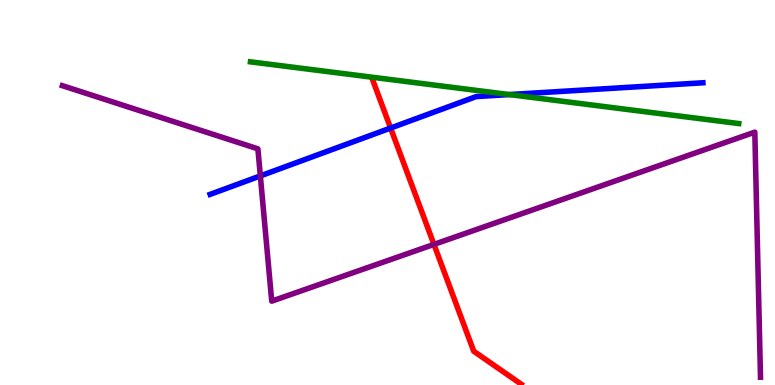[{'lines': ['blue', 'red'], 'intersections': [{'x': 5.04, 'y': 6.67}]}, {'lines': ['green', 'red'], 'intersections': []}, {'lines': ['purple', 'red'], 'intersections': [{'x': 5.6, 'y': 3.65}]}, {'lines': ['blue', 'green'], 'intersections': [{'x': 6.57, 'y': 7.54}]}, {'lines': ['blue', 'purple'], 'intersections': [{'x': 3.36, 'y': 5.43}]}, {'lines': ['green', 'purple'], 'intersections': []}]